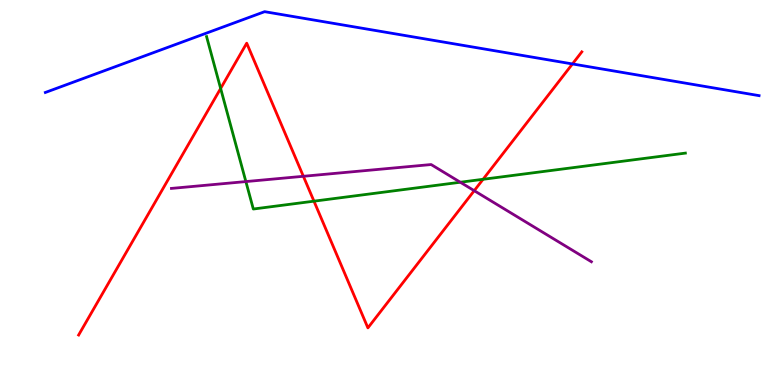[{'lines': ['blue', 'red'], 'intersections': [{'x': 7.39, 'y': 8.34}]}, {'lines': ['green', 'red'], 'intersections': [{'x': 2.85, 'y': 7.7}, {'x': 4.05, 'y': 4.77}, {'x': 6.23, 'y': 5.34}]}, {'lines': ['purple', 'red'], 'intersections': [{'x': 3.91, 'y': 5.42}, {'x': 6.12, 'y': 5.05}]}, {'lines': ['blue', 'green'], 'intersections': []}, {'lines': ['blue', 'purple'], 'intersections': []}, {'lines': ['green', 'purple'], 'intersections': [{'x': 3.17, 'y': 5.28}, {'x': 5.94, 'y': 5.27}]}]